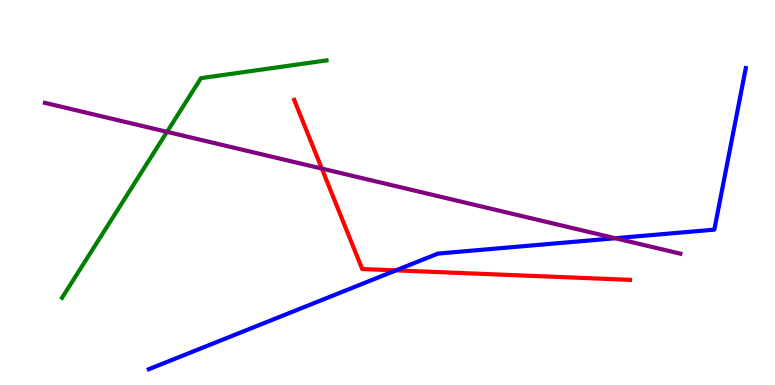[{'lines': ['blue', 'red'], 'intersections': [{'x': 5.11, 'y': 2.98}]}, {'lines': ['green', 'red'], 'intersections': []}, {'lines': ['purple', 'red'], 'intersections': [{'x': 4.15, 'y': 5.62}]}, {'lines': ['blue', 'green'], 'intersections': []}, {'lines': ['blue', 'purple'], 'intersections': [{'x': 7.94, 'y': 3.81}]}, {'lines': ['green', 'purple'], 'intersections': [{'x': 2.16, 'y': 6.58}]}]